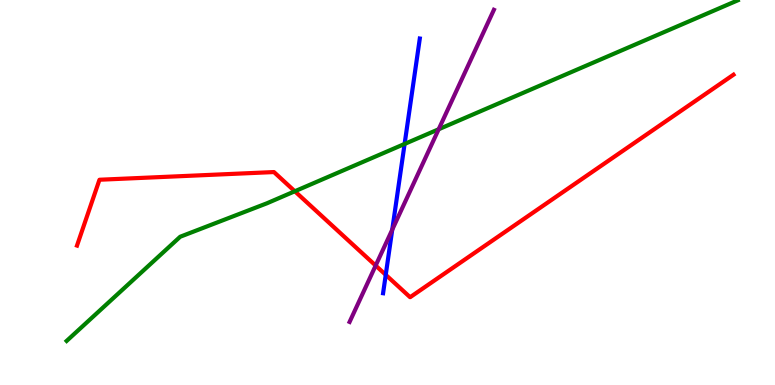[{'lines': ['blue', 'red'], 'intersections': [{'x': 4.98, 'y': 2.86}]}, {'lines': ['green', 'red'], 'intersections': [{'x': 3.8, 'y': 5.03}]}, {'lines': ['purple', 'red'], 'intersections': [{'x': 4.85, 'y': 3.1}]}, {'lines': ['blue', 'green'], 'intersections': [{'x': 5.22, 'y': 6.26}]}, {'lines': ['blue', 'purple'], 'intersections': [{'x': 5.06, 'y': 4.03}]}, {'lines': ['green', 'purple'], 'intersections': [{'x': 5.66, 'y': 6.64}]}]